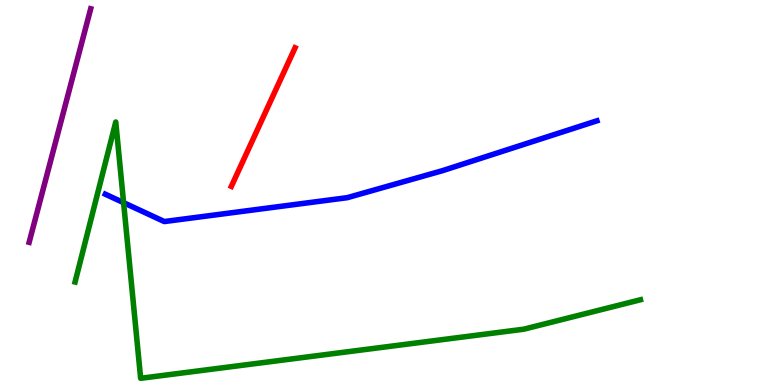[{'lines': ['blue', 'red'], 'intersections': []}, {'lines': ['green', 'red'], 'intersections': []}, {'lines': ['purple', 'red'], 'intersections': []}, {'lines': ['blue', 'green'], 'intersections': [{'x': 1.59, 'y': 4.74}]}, {'lines': ['blue', 'purple'], 'intersections': []}, {'lines': ['green', 'purple'], 'intersections': []}]